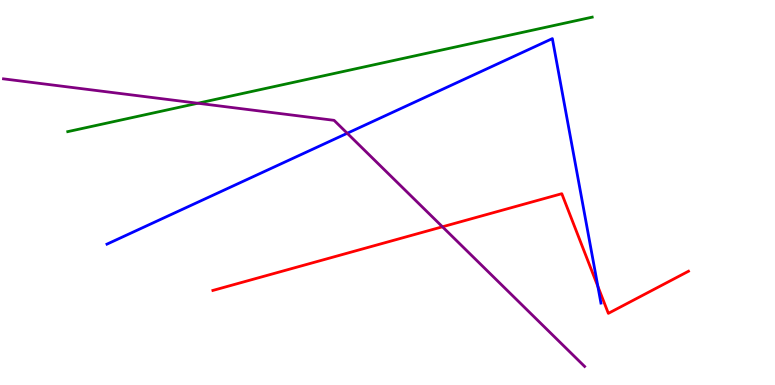[{'lines': ['blue', 'red'], 'intersections': [{'x': 7.71, 'y': 2.56}]}, {'lines': ['green', 'red'], 'intersections': []}, {'lines': ['purple', 'red'], 'intersections': [{'x': 5.71, 'y': 4.11}]}, {'lines': ['blue', 'green'], 'intersections': []}, {'lines': ['blue', 'purple'], 'intersections': [{'x': 4.48, 'y': 6.54}]}, {'lines': ['green', 'purple'], 'intersections': [{'x': 2.55, 'y': 7.32}]}]